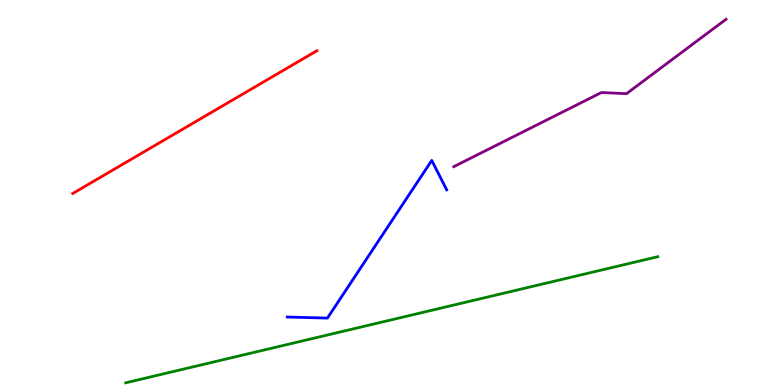[{'lines': ['blue', 'red'], 'intersections': []}, {'lines': ['green', 'red'], 'intersections': []}, {'lines': ['purple', 'red'], 'intersections': []}, {'lines': ['blue', 'green'], 'intersections': []}, {'lines': ['blue', 'purple'], 'intersections': []}, {'lines': ['green', 'purple'], 'intersections': []}]